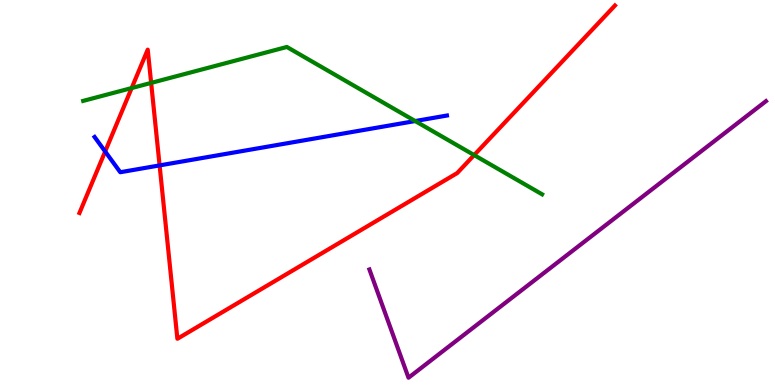[{'lines': ['blue', 'red'], 'intersections': [{'x': 1.36, 'y': 6.07}, {'x': 2.06, 'y': 5.7}]}, {'lines': ['green', 'red'], 'intersections': [{'x': 1.7, 'y': 7.71}, {'x': 1.95, 'y': 7.85}, {'x': 6.12, 'y': 5.97}]}, {'lines': ['purple', 'red'], 'intersections': []}, {'lines': ['blue', 'green'], 'intersections': [{'x': 5.36, 'y': 6.86}]}, {'lines': ['blue', 'purple'], 'intersections': []}, {'lines': ['green', 'purple'], 'intersections': []}]